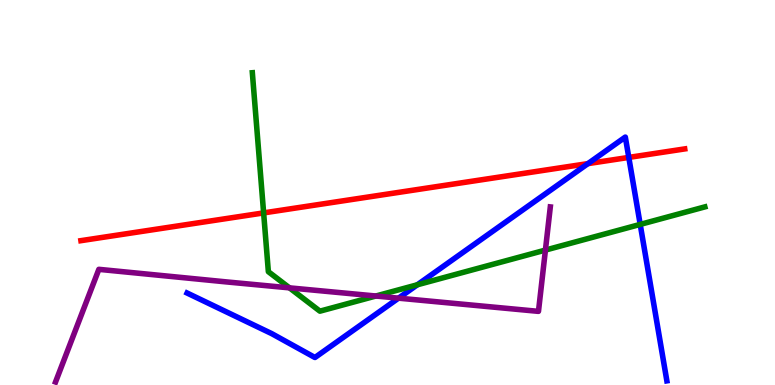[{'lines': ['blue', 'red'], 'intersections': [{'x': 7.59, 'y': 5.75}, {'x': 8.11, 'y': 5.91}]}, {'lines': ['green', 'red'], 'intersections': [{'x': 3.4, 'y': 4.47}]}, {'lines': ['purple', 'red'], 'intersections': []}, {'lines': ['blue', 'green'], 'intersections': [{'x': 5.39, 'y': 2.6}, {'x': 8.26, 'y': 4.17}]}, {'lines': ['blue', 'purple'], 'intersections': [{'x': 5.14, 'y': 2.26}]}, {'lines': ['green', 'purple'], 'intersections': [{'x': 3.74, 'y': 2.52}, {'x': 4.85, 'y': 2.31}, {'x': 7.04, 'y': 3.5}]}]